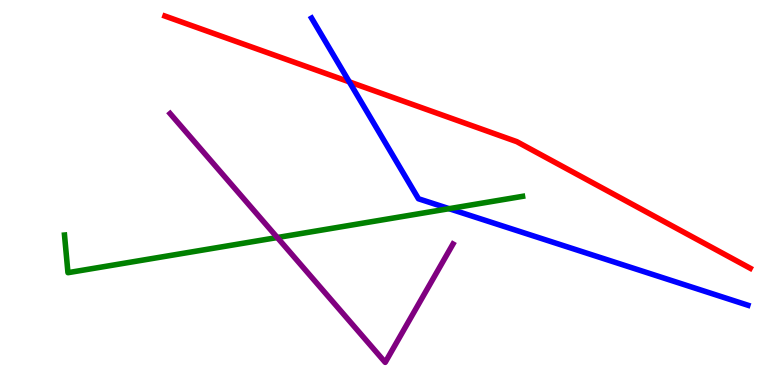[{'lines': ['blue', 'red'], 'intersections': [{'x': 4.51, 'y': 7.87}]}, {'lines': ['green', 'red'], 'intersections': []}, {'lines': ['purple', 'red'], 'intersections': []}, {'lines': ['blue', 'green'], 'intersections': [{'x': 5.8, 'y': 4.58}]}, {'lines': ['blue', 'purple'], 'intersections': []}, {'lines': ['green', 'purple'], 'intersections': [{'x': 3.58, 'y': 3.83}]}]